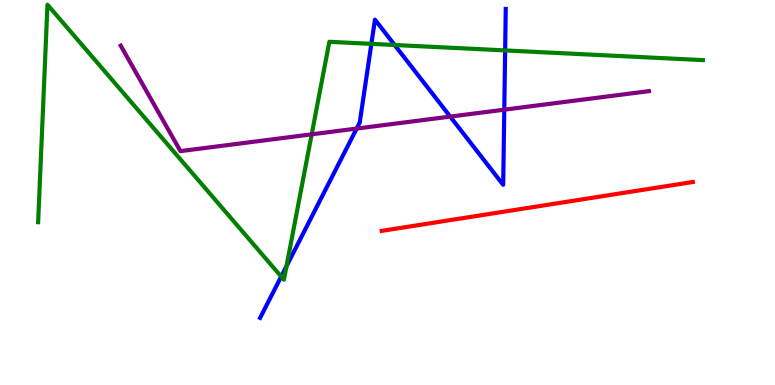[{'lines': ['blue', 'red'], 'intersections': []}, {'lines': ['green', 'red'], 'intersections': []}, {'lines': ['purple', 'red'], 'intersections': []}, {'lines': ['blue', 'green'], 'intersections': [{'x': 3.63, 'y': 2.82}, {'x': 3.7, 'y': 3.09}, {'x': 4.79, 'y': 8.86}, {'x': 5.09, 'y': 8.83}, {'x': 6.52, 'y': 8.69}]}, {'lines': ['blue', 'purple'], 'intersections': [{'x': 4.6, 'y': 6.66}, {'x': 5.81, 'y': 6.97}, {'x': 6.51, 'y': 7.15}]}, {'lines': ['green', 'purple'], 'intersections': [{'x': 4.02, 'y': 6.51}]}]